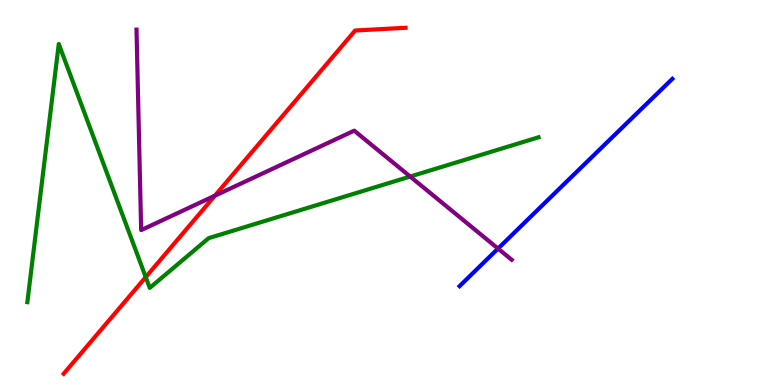[{'lines': ['blue', 'red'], 'intersections': []}, {'lines': ['green', 'red'], 'intersections': [{'x': 1.88, 'y': 2.8}]}, {'lines': ['purple', 'red'], 'intersections': [{'x': 2.77, 'y': 4.92}]}, {'lines': ['blue', 'green'], 'intersections': []}, {'lines': ['blue', 'purple'], 'intersections': [{'x': 6.43, 'y': 3.54}]}, {'lines': ['green', 'purple'], 'intersections': [{'x': 5.29, 'y': 5.41}]}]